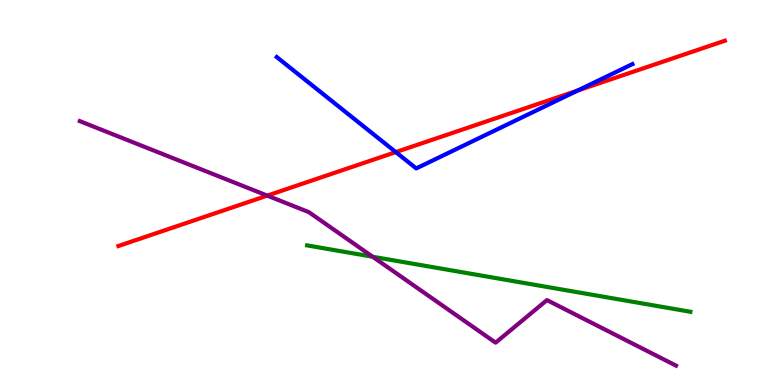[{'lines': ['blue', 'red'], 'intersections': [{'x': 5.11, 'y': 6.05}, {'x': 7.45, 'y': 7.65}]}, {'lines': ['green', 'red'], 'intersections': []}, {'lines': ['purple', 'red'], 'intersections': [{'x': 3.45, 'y': 4.92}]}, {'lines': ['blue', 'green'], 'intersections': []}, {'lines': ['blue', 'purple'], 'intersections': []}, {'lines': ['green', 'purple'], 'intersections': [{'x': 4.81, 'y': 3.33}]}]